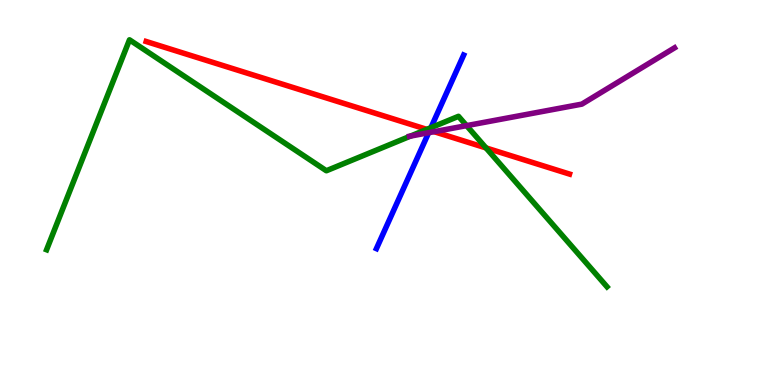[{'lines': ['blue', 'red'], 'intersections': [{'x': 5.55, 'y': 6.62}]}, {'lines': ['green', 'red'], 'intersections': [{'x': 5.51, 'y': 6.64}, {'x': 6.27, 'y': 6.16}]}, {'lines': ['purple', 'red'], 'intersections': [{'x': 5.6, 'y': 6.58}]}, {'lines': ['blue', 'green'], 'intersections': [{'x': 5.56, 'y': 6.68}]}, {'lines': ['blue', 'purple'], 'intersections': [{'x': 5.53, 'y': 6.55}]}, {'lines': ['green', 'purple'], 'intersections': [{'x': 5.3, 'y': 6.47}, {'x': 6.02, 'y': 6.74}]}]